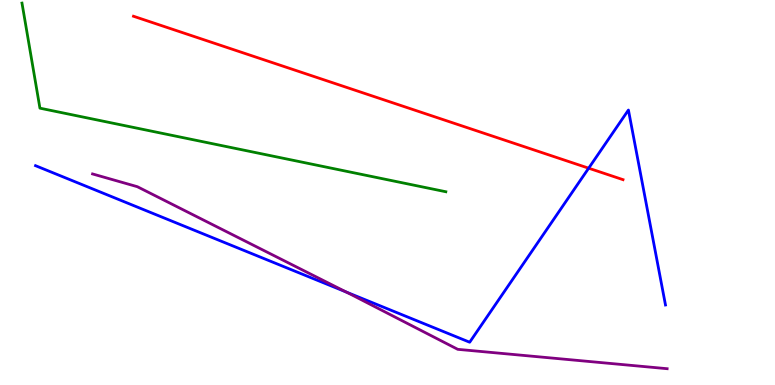[{'lines': ['blue', 'red'], 'intersections': [{'x': 7.6, 'y': 5.63}]}, {'lines': ['green', 'red'], 'intersections': []}, {'lines': ['purple', 'red'], 'intersections': []}, {'lines': ['blue', 'green'], 'intersections': []}, {'lines': ['blue', 'purple'], 'intersections': [{'x': 4.47, 'y': 2.42}]}, {'lines': ['green', 'purple'], 'intersections': []}]